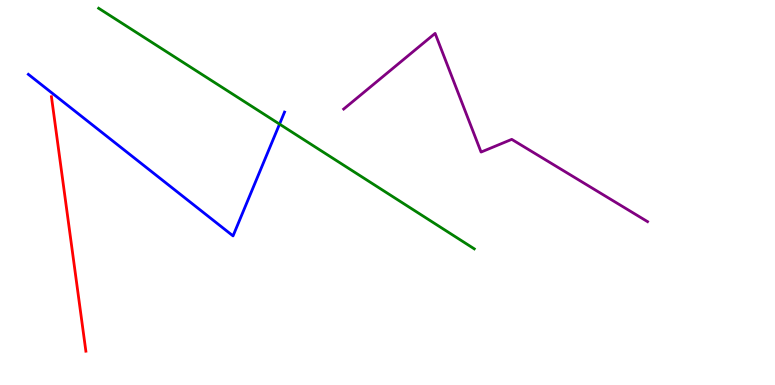[{'lines': ['blue', 'red'], 'intersections': []}, {'lines': ['green', 'red'], 'intersections': []}, {'lines': ['purple', 'red'], 'intersections': []}, {'lines': ['blue', 'green'], 'intersections': [{'x': 3.61, 'y': 6.78}]}, {'lines': ['blue', 'purple'], 'intersections': []}, {'lines': ['green', 'purple'], 'intersections': []}]